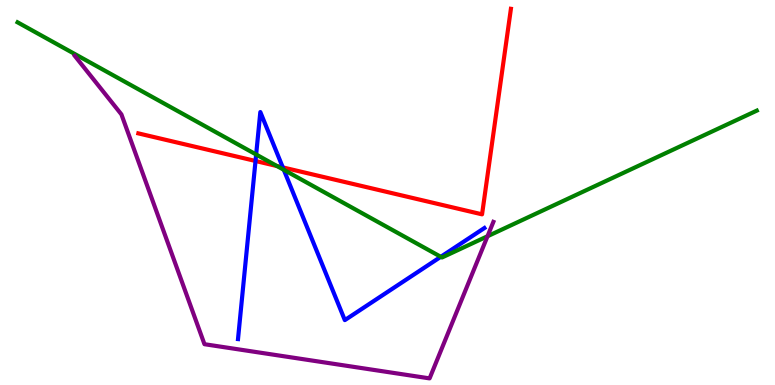[{'lines': ['blue', 'red'], 'intersections': [{'x': 3.3, 'y': 5.82}, {'x': 3.65, 'y': 5.65}]}, {'lines': ['green', 'red'], 'intersections': [{'x': 3.57, 'y': 5.69}]}, {'lines': ['purple', 'red'], 'intersections': []}, {'lines': ['blue', 'green'], 'intersections': [{'x': 3.31, 'y': 5.99}, {'x': 3.66, 'y': 5.59}, {'x': 5.69, 'y': 3.33}]}, {'lines': ['blue', 'purple'], 'intersections': []}, {'lines': ['green', 'purple'], 'intersections': [{'x': 6.29, 'y': 3.86}]}]